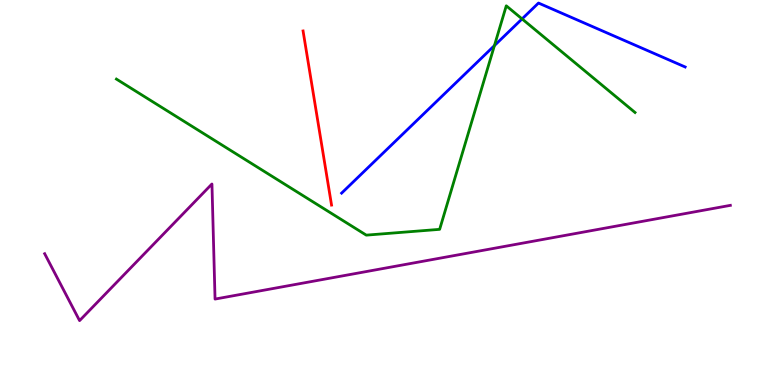[{'lines': ['blue', 'red'], 'intersections': []}, {'lines': ['green', 'red'], 'intersections': []}, {'lines': ['purple', 'red'], 'intersections': []}, {'lines': ['blue', 'green'], 'intersections': [{'x': 6.38, 'y': 8.82}, {'x': 6.74, 'y': 9.51}]}, {'lines': ['blue', 'purple'], 'intersections': []}, {'lines': ['green', 'purple'], 'intersections': []}]